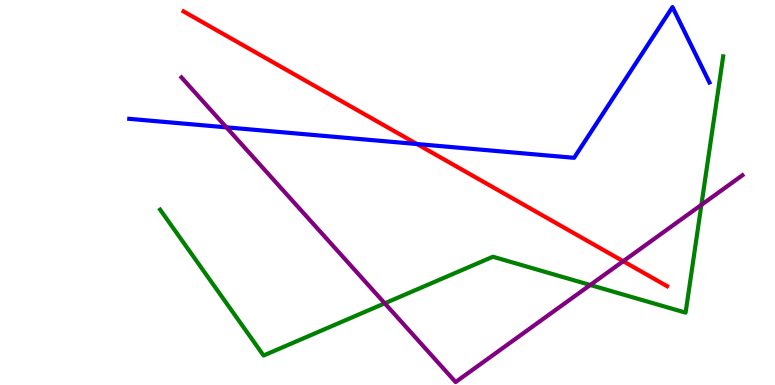[{'lines': ['blue', 'red'], 'intersections': [{'x': 5.38, 'y': 6.26}]}, {'lines': ['green', 'red'], 'intersections': []}, {'lines': ['purple', 'red'], 'intersections': [{'x': 8.04, 'y': 3.21}]}, {'lines': ['blue', 'green'], 'intersections': []}, {'lines': ['blue', 'purple'], 'intersections': [{'x': 2.92, 'y': 6.69}]}, {'lines': ['green', 'purple'], 'intersections': [{'x': 4.96, 'y': 2.12}, {'x': 7.62, 'y': 2.6}, {'x': 9.05, 'y': 4.68}]}]